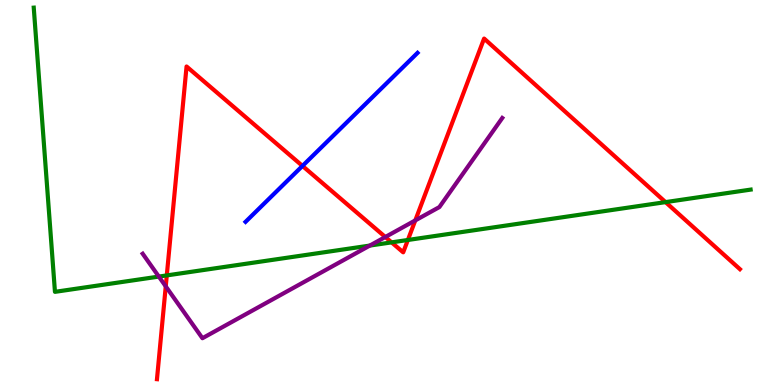[{'lines': ['blue', 'red'], 'intersections': [{'x': 3.9, 'y': 5.69}]}, {'lines': ['green', 'red'], 'intersections': [{'x': 2.15, 'y': 2.85}, {'x': 5.05, 'y': 3.7}, {'x': 5.26, 'y': 3.77}, {'x': 8.59, 'y': 4.75}]}, {'lines': ['purple', 'red'], 'intersections': [{'x': 2.14, 'y': 2.56}, {'x': 4.97, 'y': 3.84}, {'x': 5.36, 'y': 4.28}]}, {'lines': ['blue', 'green'], 'intersections': []}, {'lines': ['blue', 'purple'], 'intersections': []}, {'lines': ['green', 'purple'], 'intersections': [{'x': 2.05, 'y': 2.82}, {'x': 4.77, 'y': 3.62}]}]